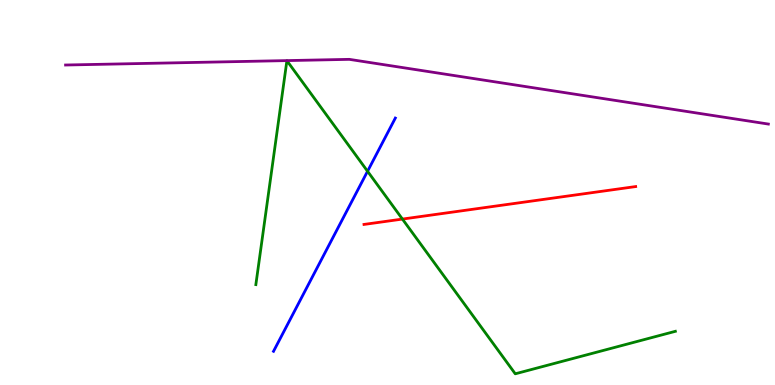[{'lines': ['blue', 'red'], 'intersections': []}, {'lines': ['green', 'red'], 'intersections': [{'x': 5.19, 'y': 4.31}]}, {'lines': ['purple', 'red'], 'intersections': []}, {'lines': ['blue', 'green'], 'intersections': [{'x': 4.74, 'y': 5.55}]}, {'lines': ['blue', 'purple'], 'intersections': []}, {'lines': ['green', 'purple'], 'intersections': []}]